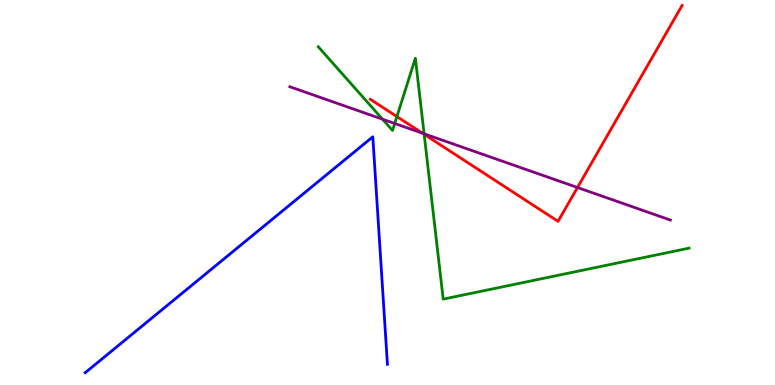[{'lines': ['blue', 'red'], 'intersections': []}, {'lines': ['green', 'red'], 'intersections': [{'x': 5.12, 'y': 6.97}, {'x': 5.47, 'y': 6.51}]}, {'lines': ['purple', 'red'], 'intersections': [{'x': 5.45, 'y': 6.54}, {'x': 7.45, 'y': 5.13}]}, {'lines': ['blue', 'green'], 'intersections': []}, {'lines': ['blue', 'purple'], 'intersections': []}, {'lines': ['green', 'purple'], 'intersections': [{'x': 4.94, 'y': 6.9}, {'x': 5.09, 'y': 6.79}, {'x': 5.47, 'y': 6.53}]}]